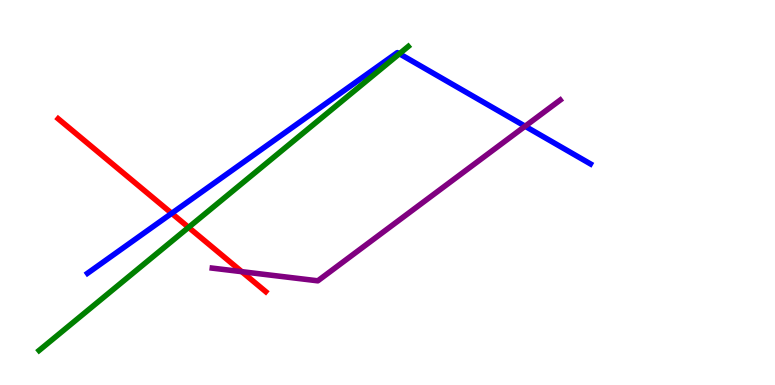[{'lines': ['blue', 'red'], 'intersections': [{'x': 2.22, 'y': 4.46}]}, {'lines': ['green', 'red'], 'intersections': [{'x': 2.43, 'y': 4.09}]}, {'lines': ['purple', 'red'], 'intersections': [{'x': 3.12, 'y': 2.94}]}, {'lines': ['blue', 'green'], 'intersections': [{'x': 5.15, 'y': 8.6}]}, {'lines': ['blue', 'purple'], 'intersections': [{'x': 6.78, 'y': 6.72}]}, {'lines': ['green', 'purple'], 'intersections': []}]